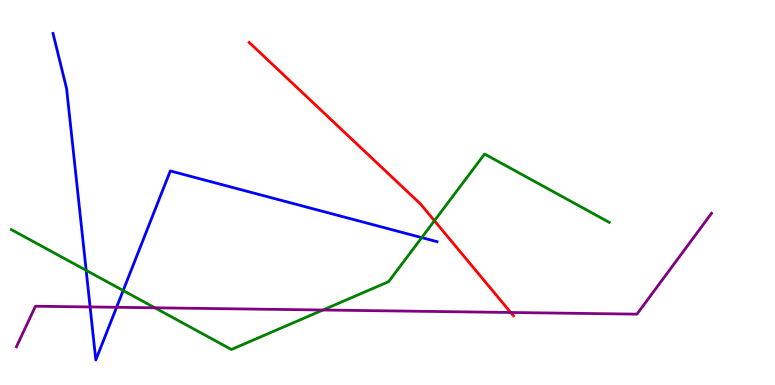[{'lines': ['blue', 'red'], 'intersections': []}, {'lines': ['green', 'red'], 'intersections': [{'x': 5.61, 'y': 4.27}]}, {'lines': ['purple', 'red'], 'intersections': [{'x': 6.59, 'y': 1.88}]}, {'lines': ['blue', 'green'], 'intersections': [{'x': 1.11, 'y': 2.98}, {'x': 1.59, 'y': 2.45}, {'x': 5.44, 'y': 3.83}]}, {'lines': ['blue', 'purple'], 'intersections': [{'x': 1.16, 'y': 2.03}, {'x': 1.5, 'y': 2.02}]}, {'lines': ['green', 'purple'], 'intersections': [{'x': 2.0, 'y': 2.01}, {'x': 4.17, 'y': 1.95}]}]